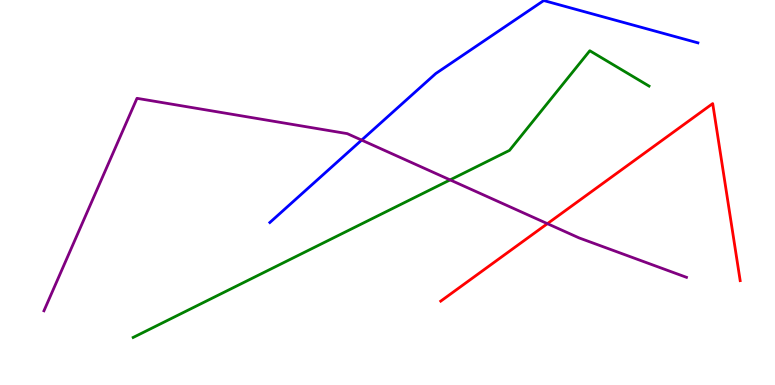[{'lines': ['blue', 'red'], 'intersections': []}, {'lines': ['green', 'red'], 'intersections': []}, {'lines': ['purple', 'red'], 'intersections': [{'x': 7.06, 'y': 4.19}]}, {'lines': ['blue', 'green'], 'intersections': []}, {'lines': ['blue', 'purple'], 'intersections': [{'x': 4.67, 'y': 6.36}]}, {'lines': ['green', 'purple'], 'intersections': [{'x': 5.81, 'y': 5.33}]}]